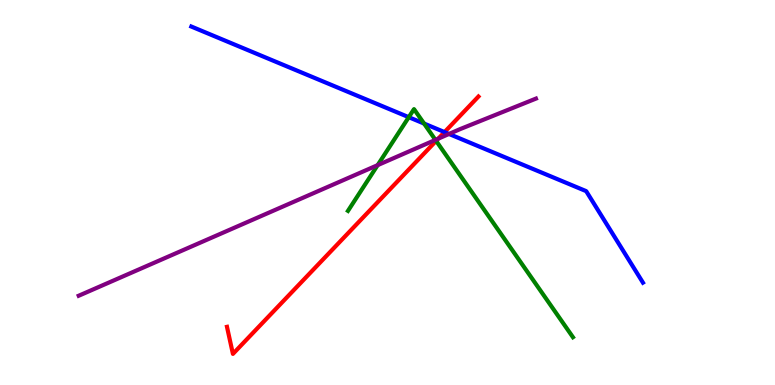[{'lines': ['blue', 'red'], 'intersections': [{'x': 5.74, 'y': 6.57}]}, {'lines': ['green', 'red'], 'intersections': [{'x': 5.63, 'y': 6.34}]}, {'lines': ['purple', 'red'], 'intersections': [{'x': 5.65, 'y': 6.4}]}, {'lines': ['blue', 'green'], 'intersections': [{'x': 5.27, 'y': 6.96}, {'x': 5.47, 'y': 6.79}]}, {'lines': ['blue', 'purple'], 'intersections': [{'x': 5.79, 'y': 6.52}]}, {'lines': ['green', 'purple'], 'intersections': [{'x': 4.87, 'y': 5.71}, {'x': 5.62, 'y': 6.37}]}]